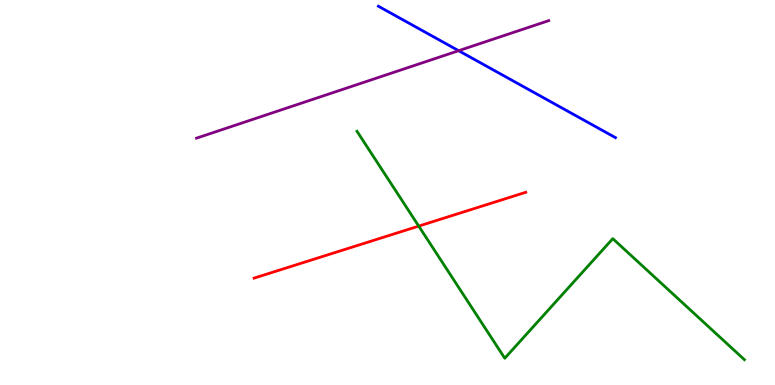[{'lines': ['blue', 'red'], 'intersections': []}, {'lines': ['green', 'red'], 'intersections': [{'x': 5.4, 'y': 4.13}]}, {'lines': ['purple', 'red'], 'intersections': []}, {'lines': ['blue', 'green'], 'intersections': []}, {'lines': ['blue', 'purple'], 'intersections': [{'x': 5.92, 'y': 8.68}]}, {'lines': ['green', 'purple'], 'intersections': []}]